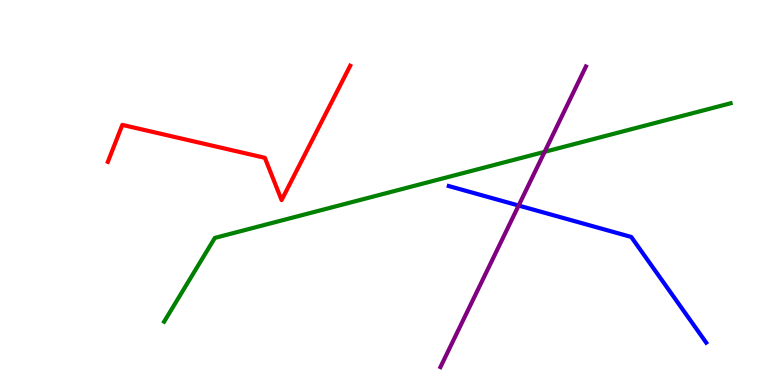[{'lines': ['blue', 'red'], 'intersections': []}, {'lines': ['green', 'red'], 'intersections': []}, {'lines': ['purple', 'red'], 'intersections': []}, {'lines': ['blue', 'green'], 'intersections': []}, {'lines': ['blue', 'purple'], 'intersections': [{'x': 6.69, 'y': 4.66}]}, {'lines': ['green', 'purple'], 'intersections': [{'x': 7.03, 'y': 6.06}]}]